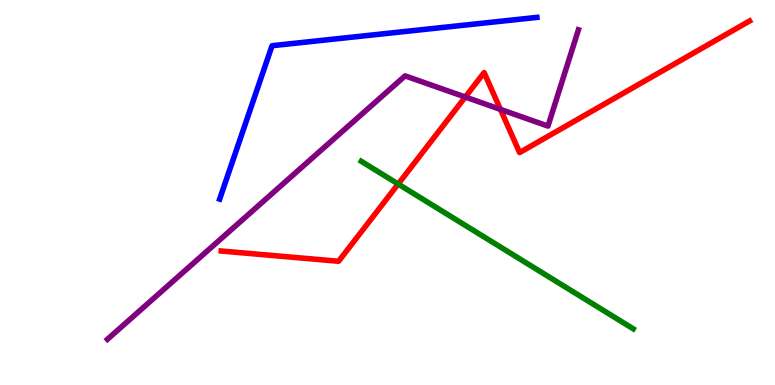[{'lines': ['blue', 'red'], 'intersections': []}, {'lines': ['green', 'red'], 'intersections': [{'x': 5.14, 'y': 5.22}]}, {'lines': ['purple', 'red'], 'intersections': [{'x': 6.0, 'y': 7.48}, {'x': 6.46, 'y': 7.16}]}, {'lines': ['blue', 'green'], 'intersections': []}, {'lines': ['blue', 'purple'], 'intersections': []}, {'lines': ['green', 'purple'], 'intersections': []}]